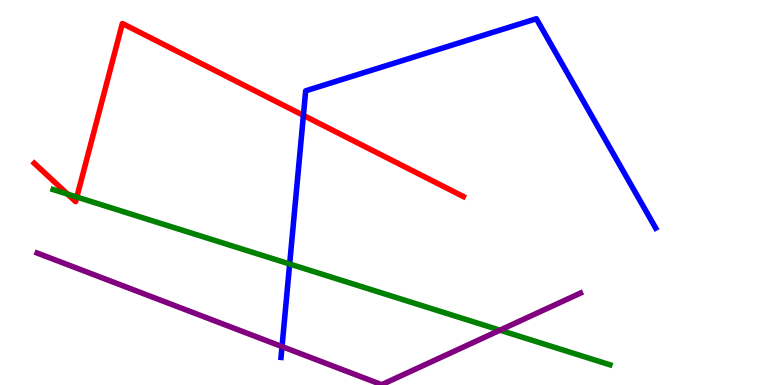[{'lines': ['blue', 'red'], 'intersections': [{'x': 3.91, 'y': 7.0}]}, {'lines': ['green', 'red'], 'intersections': [{'x': 0.871, 'y': 4.96}, {'x': 0.991, 'y': 4.88}]}, {'lines': ['purple', 'red'], 'intersections': []}, {'lines': ['blue', 'green'], 'intersections': [{'x': 3.74, 'y': 3.14}]}, {'lines': ['blue', 'purple'], 'intersections': [{'x': 3.64, 'y': 0.998}]}, {'lines': ['green', 'purple'], 'intersections': [{'x': 6.45, 'y': 1.42}]}]